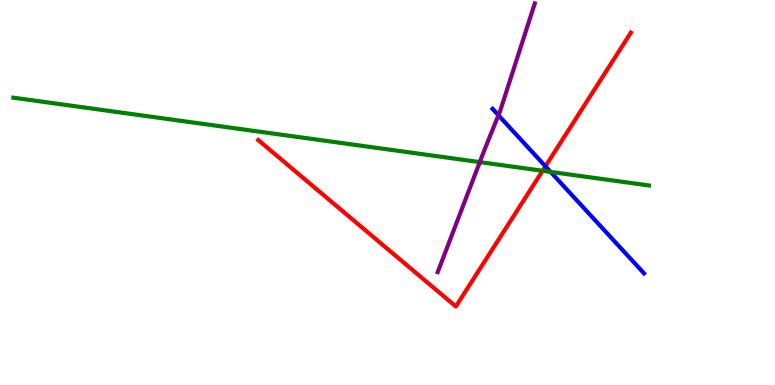[{'lines': ['blue', 'red'], 'intersections': [{'x': 7.04, 'y': 5.68}]}, {'lines': ['green', 'red'], 'intersections': [{'x': 7.0, 'y': 5.56}]}, {'lines': ['purple', 'red'], 'intersections': []}, {'lines': ['blue', 'green'], 'intersections': [{'x': 7.1, 'y': 5.54}]}, {'lines': ['blue', 'purple'], 'intersections': [{'x': 6.43, 'y': 7.01}]}, {'lines': ['green', 'purple'], 'intersections': [{'x': 6.19, 'y': 5.79}]}]